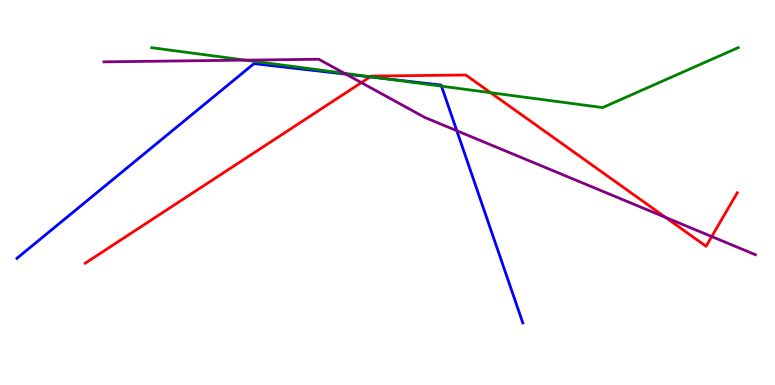[{'lines': ['blue', 'red'], 'intersections': [{'x': 4.78, 'y': 8.0}]}, {'lines': ['green', 'red'], 'intersections': [{'x': 4.78, 'y': 8.01}, {'x': 6.33, 'y': 7.59}]}, {'lines': ['purple', 'red'], 'intersections': [{'x': 4.66, 'y': 7.85}, {'x': 8.59, 'y': 4.35}, {'x': 9.18, 'y': 3.86}]}, {'lines': ['blue', 'green'], 'intersections': [{'x': 4.94, 'y': 7.96}, {'x': 5.7, 'y': 7.76}]}, {'lines': ['blue', 'purple'], 'intersections': [{'x': 4.46, 'y': 8.07}, {'x': 5.89, 'y': 6.6}]}, {'lines': ['green', 'purple'], 'intersections': [{'x': 3.17, 'y': 8.44}, {'x': 4.44, 'y': 8.1}]}]